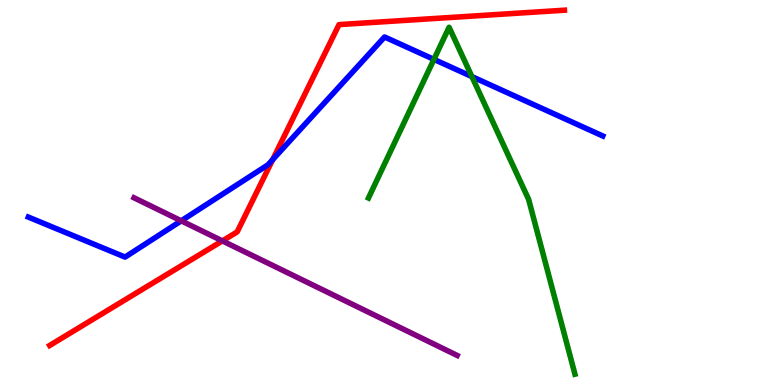[{'lines': ['blue', 'red'], 'intersections': [{'x': 3.52, 'y': 5.85}]}, {'lines': ['green', 'red'], 'intersections': []}, {'lines': ['purple', 'red'], 'intersections': [{'x': 2.87, 'y': 3.74}]}, {'lines': ['blue', 'green'], 'intersections': [{'x': 5.6, 'y': 8.46}, {'x': 6.09, 'y': 8.01}]}, {'lines': ['blue', 'purple'], 'intersections': [{'x': 2.34, 'y': 4.26}]}, {'lines': ['green', 'purple'], 'intersections': []}]